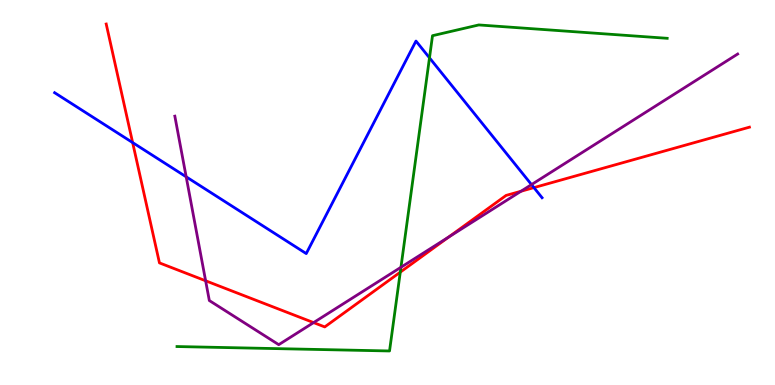[{'lines': ['blue', 'red'], 'intersections': [{'x': 1.71, 'y': 6.3}, {'x': 6.89, 'y': 5.13}]}, {'lines': ['green', 'red'], 'intersections': [{'x': 5.16, 'y': 2.93}]}, {'lines': ['purple', 'red'], 'intersections': [{'x': 2.65, 'y': 2.71}, {'x': 4.05, 'y': 1.62}, {'x': 5.79, 'y': 3.84}, {'x': 6.72, 'y': 5.03}]}, {'lines': ['blue', 'green'], 'intersections': [{'x': 5.54, 'y': 8.5}]}, {'lines': ['blue', 'purple'], 'intersections': [{'x': 2.4, 'y': 5.41}, {'x': 6.86, 'y': 5.21}]}, {'lines': ['green', 'purple'], 'intersections': [{'x': 5.17, 'y': 3.06}]}]